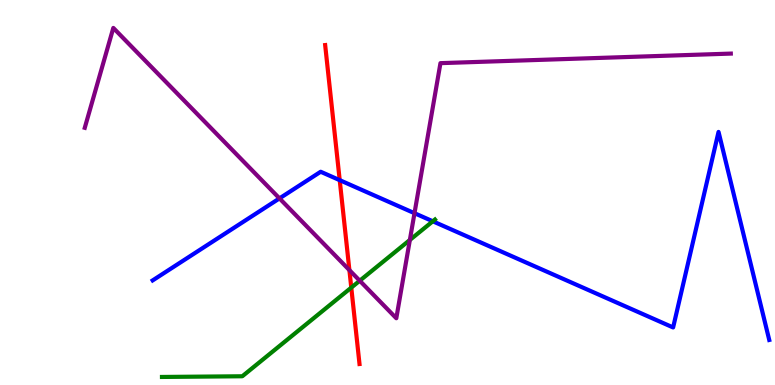[{'lines': ['blue', 'red'], 'intersections': [{'x': 4.38, 'y': 5.32}]}, {'lines': ['green', 'red'], 'intersections': [{'x': 4.53, 'y': 2.53}]}, {'lines': ['purple', 'red'], 'intersections': [{'x': 4.51, 'y': 2.98}]}, {'lines': ['blue', 'green'], 'intersections': [{'x': 5.58, 'y': 4.25}]}, {'lines': ['blue', 'purple'], 'intersections': [{'x': 3.61, 'y': 4.85}, {'x': 5.35, 'y': 4.46}]}, {'lines': ['green', 'purple'], 'intersections': [{'x': 4.64, 'y': 2.71}, {'x': 5.29, 'y': 3.77}]}]